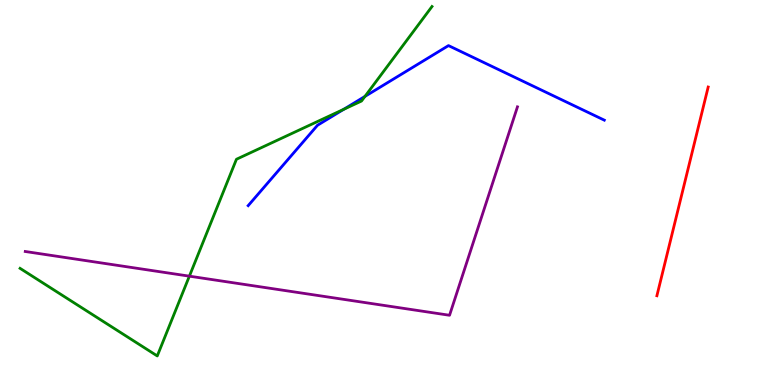[{'lines': ['blue', 'red'], 'intersections': []}, {'lines': ['green', 'red'], 'intersections': []}, {'lines': ['purple', 'red'], 'intersections': []}, {'lines': ['blue', 'green'], 'intersections': [{'x': 4.44, 'y': 7.16}, {'x': 4.71, 'y': 7.5}]}, {'lines': ['blue', 'purple'], 'intersections': []}, {'lines': ['green', 'purple'], 'intersections': [{'x': 2.44, 'y': 2.83}]}]